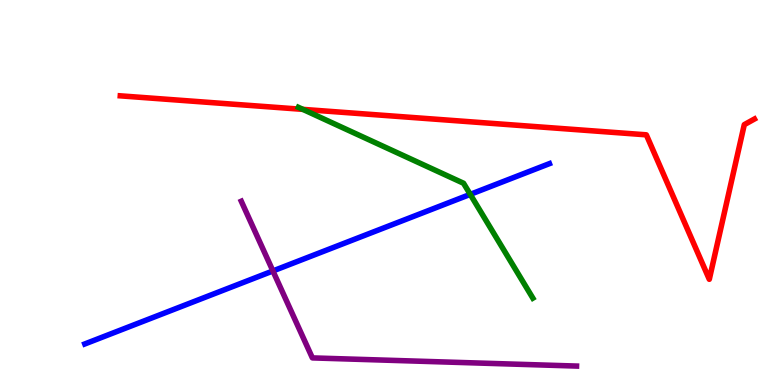[{'lines': ['blue', 'red'], 'intersections': []}, {'lines': ['green', 'red'], 'intersections': [{'x': 3.91, 'y': 7.16}]}, {'lines': ['purple', 'red'], 'intersections': []}, {'lines': ['blue', 'green'], 'intersections': [{'x': 6.07, 'y': 4.95}]}, {'lines': ['blue', 'purple'], 'intersections': [{'x': 3.52, 'y': 2.96}]}, {'lines': ['green', 'purple'], 'intersections': []}]